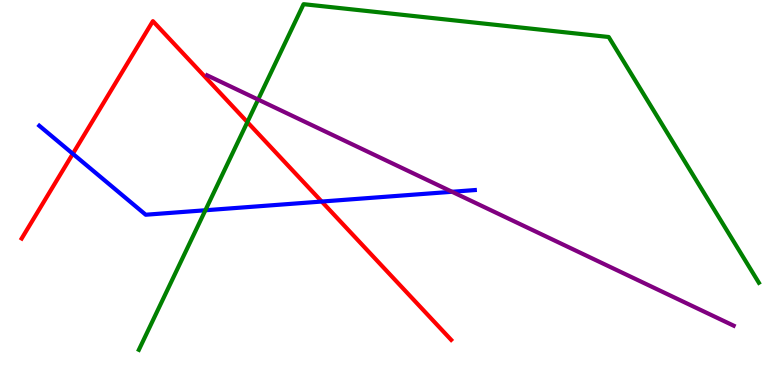[{'lines': ['blue', 'red'], 'intersections': [{'x': 0.94, 'y': 6.01}, {'x': 4.15, 'y': 4.77}]}, {'lines': ['green', 'red'], 'intersections': [{'x': 3.19, 'y': 6.83}]}, {'lines': ['purple', 'red'], 'intersections': []}, {'lines': ['blue', 'green'], 'intersections': [{'x': 2.65, 'y': 4.54}]}, {'lines': ['blue', 'purple'], 'intersections': [{'x': 5.83, 'y': 5.02}]}, {'lines': ['green', 'purple'], 'intersections': [{'x': 3.33, 'y': 7.41}]}]